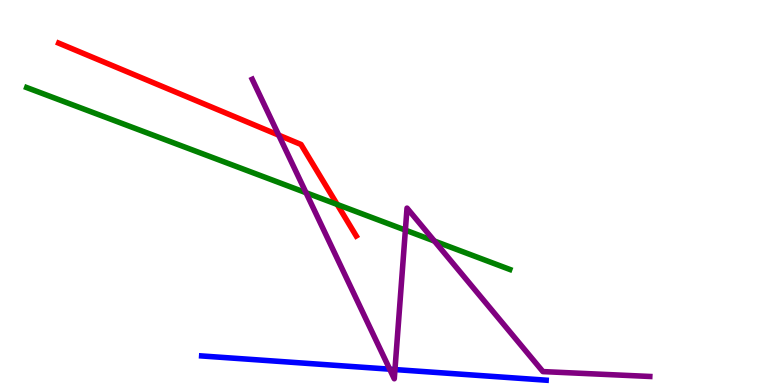[{'lines': ['blue', 'red'], 'intersections': []}, {'lines': ['green', 'red'], 'intersections': [{'x': 4.35, 'y': 4.69}]}, {'lines': ['purple', 'red'], 'intersections': [{'x': 3.6, 'y': 6.49}]}, {'lines': ['blue', 'green'], 'intersections': []}, {'lines': ['blue', 'purple'], 'intersections': [{'x': 5.03, 'y': 0.411}, {'x': 5.1, 'y': 0.401}]}, {'lines': ['green', 'purple'], 'intersections': [{'x': 3.95, 'y': 4.99}, {'x': 5.23, 'y': 4.02}, {'x': 5.61, 'y': 3.74}]}]